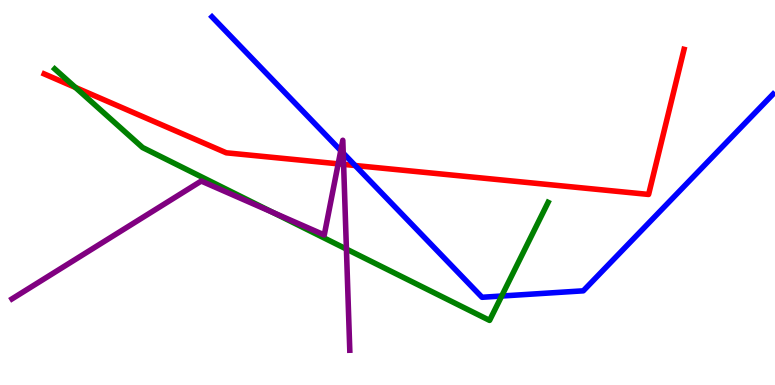[{'lines': ['blue', 'red'], 'intersections': [{'x': 4.58, 'y': 5.7}]}, {'lines': ['green', 'red'], 'intersections': [{'x': 0.973, 'y': 7.73}]}, {'lines': ['purple', 'red'], 'intersections': [{'x': 4.36, 'y': 5.74}, {'x': 4.43, 'y': 5.73}]}, {'lines': ['blue', 'green'], 'intersections': [{'x': 6.47, 'y': 2.31}]}, {'lines': ['blue', 'purple'], 'intersections': [{'x': 4.4, 'y': 6.09}, {'x': 4.43, 'y': 6.02}]}, {'lines': ['green', 'purple'], 'intersections': [{'x': 3.52, 'y': 4.48}, {'x': 4.47, 'y': 3.53}]}]